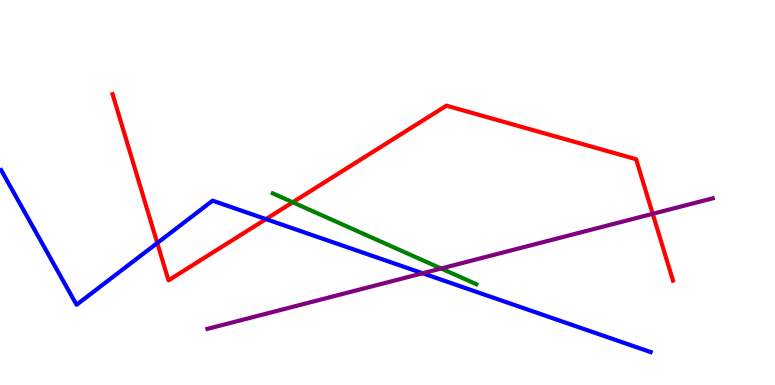[{'lines': ['blue', 'red'], 'intersections': [{'x': 2.03, 'y': 3.69}, {'x': 3.43, 'y': 4.31}]}, {'lines': ['green', 'red'], 'intersections': [{'x': 3.78, 'y': 4.75}]}, {'lines': ['purple', 'red'], 'intersections': [{'x': 8.42, 'y': 4.45}]}, {'lines': ['blue', 'green'], 'intersections': []}, {'lines': ['blue', 'purple'], 'intersections': [{'x': 5.45, 'y': 2.9}]}, {'lines': ['green', 'purple'], 'intersections': [{'x': 5.69, 'y': 3.03}]}]